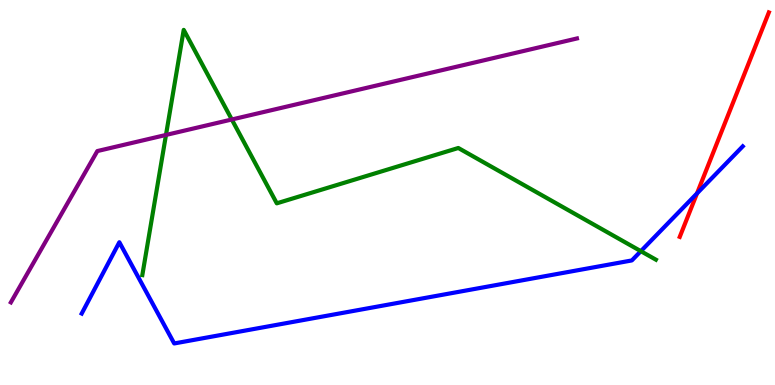[{'lines': ['blue', 'red'], 'intersections': [{'x': 8.99, 'y': 4.98}]}, {'lines': ['green', 'red'], 'intersections': []}, {'lines': ['purple', 'red'], 'intersections': []}, {'lines': ['blue', 'green'], 'intersections': [{'x': 8.27, 'y': 3.48}]}, {'lines': ['blue', 'purple'], 'intersections': []}, {'lines': ['green', 'purple'], 'intersections': [{'x': 2.14, 'y': 6.49}, {'x': 2.99, 'y': 6.9}]}]